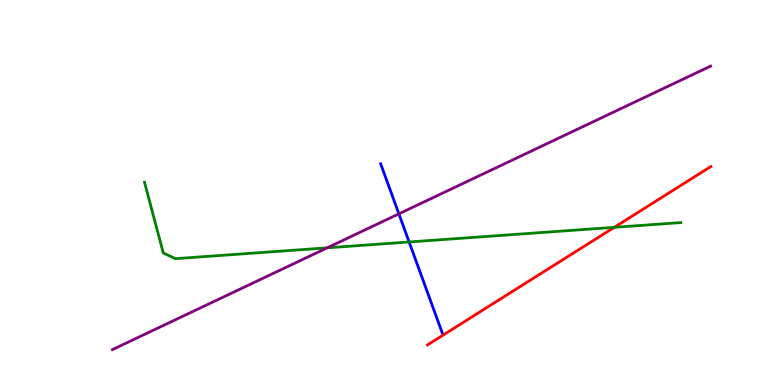[{'lines': ['blue', 'red'], 'intersections': []}, {'lines': ['green', 'red'], 'intersections': [{'x': 7.93, 'y': 4.1}]}, {'lines': ['purple', 'red'], 'intersections': []}, {'lines': ['blue', 'green'], 'intersections': [{'x': 5.28, 'y': 3.71}]}, {'lines': ['blue', 'purple'], 'intersections': [{'x': 5.15, 'y': 4.45}]}, {'lines': ['green', 'purple'], 'intersections': [{'x': 4.22, 'y': 3.56}]}]